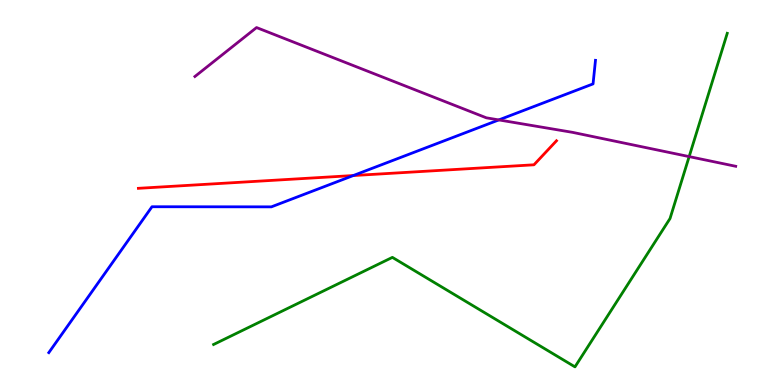[{'lines': ['blue', 'red'], 'intersections': [{'x': 4.56, 'y': 5.44}]}, {'lines': ['green', 'red'], 'intersections': []}, {'lines': ['purple', 'red'], 'intersections': []}, {'lines': ['blue', 'green'], 'intersections': []}, {'lines': ['blue', 'purple'], 'intersections': [{'x': 6.44, 'y': 6.89}]}, {'lines': ['green', 'purple'], 'intersections': [{'x': 8.89, 'y': 5.93}]}]